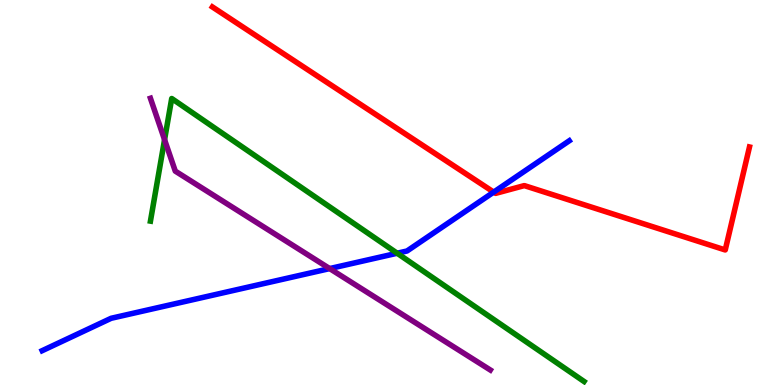[{'lines': ['blue', 'red'], 'intersections': [{'x': 6.37, 'y': 5.01}]}, {'lines': ['green', 'red'], 'intersections': []}, {'lines': ['purple', 'red'], 'intersections': []}, {'lines': ['blue', 'green'], 'intersections': [{'x': 5.12, 'y': 3.42}]}, {'lines': ['blue', 'purple'], 'intersections': [{'x': 4.25, 'y': 3.02}]}, {'lines': ['green', 'purple'], 'intersections': [{'x': 2.12, 'y': 6.37}]}]